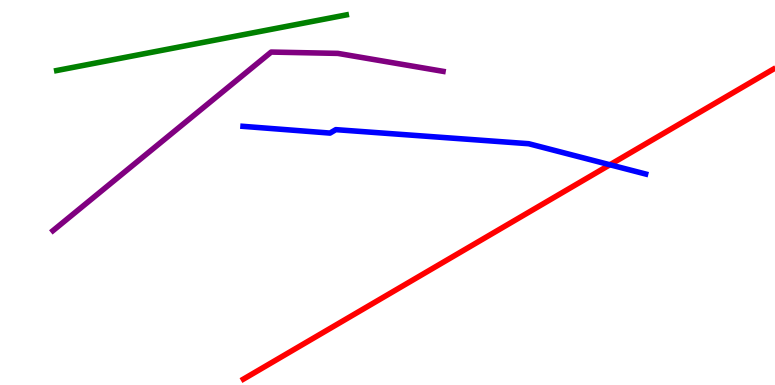[{'lines': ['blue', 'red'], 'intersections': [{'x': 7.87, 'y': 5.72}]}, {'lines': ['green', 'red'], 'intersections': []}, {'lines': ['purple', 'red'], 'intersections': []}, {'lines': ['blue', 'green'], 'intersections': []}, {'lines': ['blue', 'purple'], 'intersections': []}, {'lines': ['green', 'purple'], 'intersections': []}]